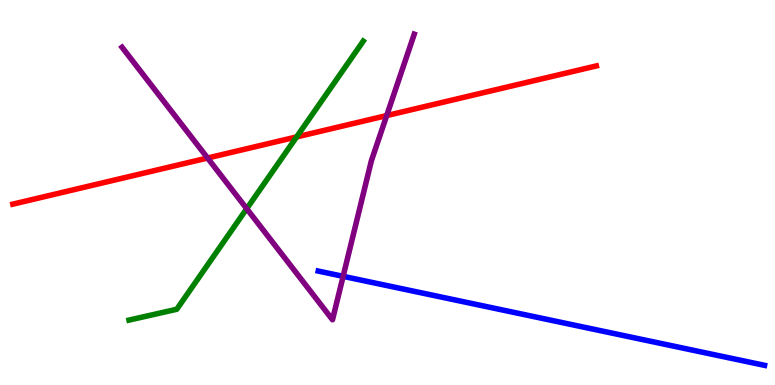[{'lines': ['blue', 'red'], 'intersections': []}, {'lines': ['green', 'red'], 'intersections': [{'x': 3.83, 'y': 6.44}]}, {'lines': ['purple', 'red'], 'intersections': [{'x': 2.68, 'y': 5.9}, {'x': 4.99, 'y': 7.0}]}, {'lines': ['blue', 'green'], 'intersections': []}, {'lines': ['blue', 'purple'], 'intersections': [{'x': 4.43, 'y': 2.82}]}, {'lines': ['green', 'purple'], 'intersections': [{'x': 3.18, 'y': 4.58}]}]